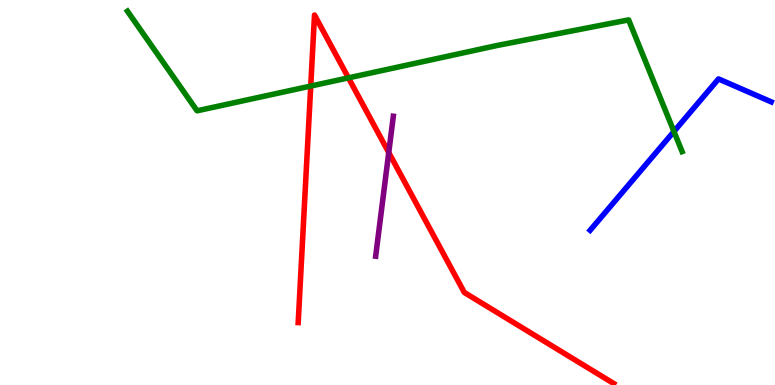[{'lines': ['blue', 'red'], 'intersections': []}, {'lines': ['green', 'red'], 'intersections': [{'x': 4.01, 'y': 7.76}, {'x': 4.5, 'y': 7.98}]}, {'lines': ['purple', 'red'], 'intersections': [{'x': 5.02, 'y': 6.04}]}, {'lines': ['blue', 'green'], 'intersections': [{'x': 8.7, 'y': 6.58}]}, {'lines': ['blue', 'purple'], 'intersections': []}, {'lines': ['green', 'purple'], 'intersections': []}]